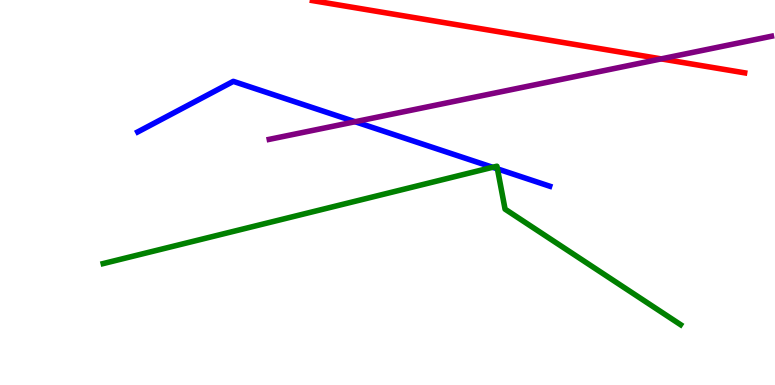[{'lines': ['blue', 'red'], 'intersections': []}, {'lines': ['green', 'red'], 'intersections': []}, {'lines': ['purple', 'red'], 'intersections': [{'x': 8.53, 'y': 8.47}]}, {'lines': ['blue', 'green'], 'intersections': [{'x': 6.36, 'y': 5.65}, {'x': 6.42, 'y': 5.61}]}, {'lines': ['blue', 'purple'], 'intersections': [{'x': 4.58, 'y': 6.84}]}, {'lines': ['green', 'purple'], 'intersections': []}]